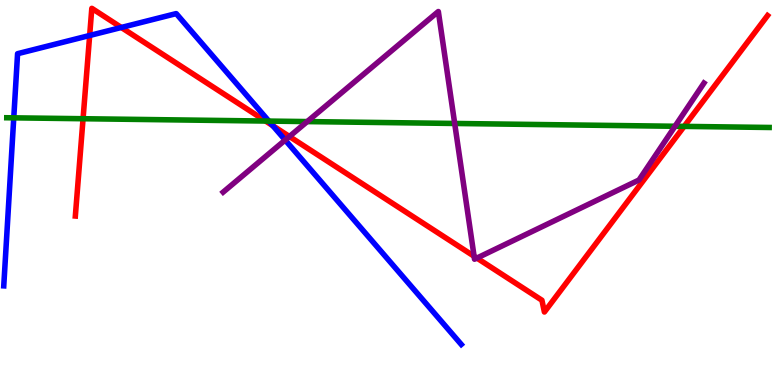[{'lines': ['blue', 'red'], 'intersections': [{'x': 1.16, 'y': 9.08}, {'x': 1.57, 'y': 9.29}, {'x': 3.52, 'y': 6.73}]}, {'lines': ['green', 'red'], 'intersections': [{'x': 1.07, 'y': 6.92}, {'x': 3.43, 'y': 6.86}, {'x': 8.83, 'y': 6.72}]}, {'lines': ['purple', 'red'], 'intersections': [{'x': 3.73, 'y': 6.45}, {'x': 6.12, 'y': 3.34}, {'x': 6.15, 'y': 3.3}]}, {'lines': ['blue', 'green'], 'intersections': [{'x': 0.178, 'y': 6.94}, {'x': 3.47, 'y': 6.85}]}, {'lines': ['blue', 'purple'], 'intersections': [{'x': 3.68, 'y': 6.36}]}, {'lines': ['green', 'purple'], 'intersections': [{'x': 3.96, 'y': 6.84}, {'x': 5.87, 'y': 6.79}, {'x': 8.71, 'y': 6.72}]}]